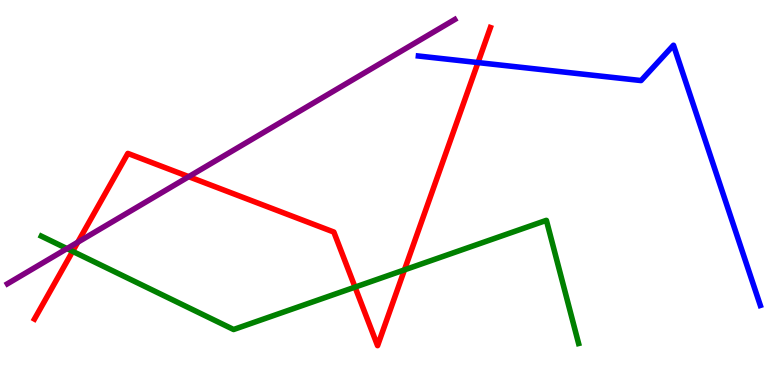[{'lines': ['blue', 'red'], 'intersections': [{'x': 6.17, 'y': 8.37}]}, {'lines': ['green', 'red'], 'intersections': [{'x': 0.937, 'y': 3.47}, {'x': 4.58, 'y': 2.54}, {'x': 5.22, 'y': 2.99}]}, {'lines': ['purple', 'red'], 'intersections': [{'x': 1.0, 'y': 3.71}, {'x': 2.44, 'y': 5.41}]}, {'lines': ['blue', 'green'], 'intersections': []}, {'lines': ['blue', 'purple'], 'intersections': []}, {'lines': ['green', 'purple'], 'intersections': [{'x': 0.864, 'y': 3.54}]}]